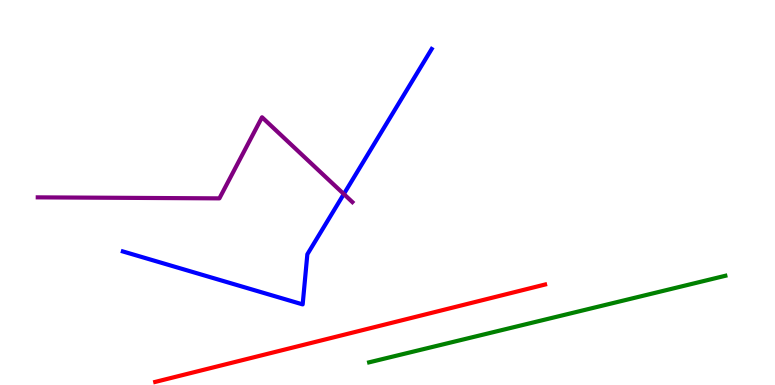[{'lines': ['blue', 'red'], 'intersections': []}, {'lines': ['green', 'red'], 'intersections': []}, {'lines': ['purple', 'red'], 'intersections': []}, {'lines': ['blue', 'green'], 'intersections': []}, {'lines': ['blue', 'purple'], 'intersections': [{'x': 4.44, 'y': 4.96}]}, {'lines': ['green', 'purple'], 'intersections': []}]